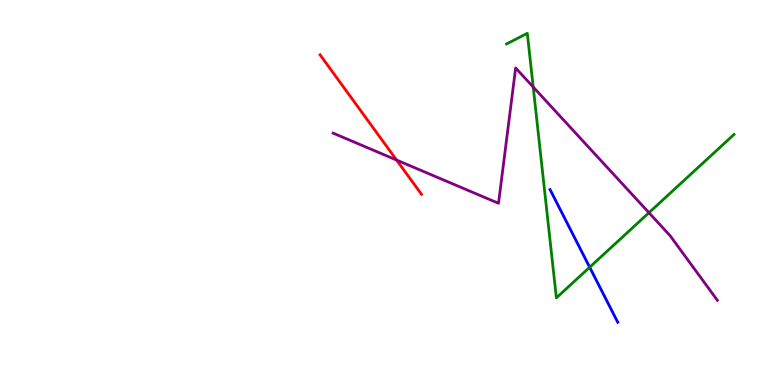[{'lines': ['blue', 'red'], 'intersections': []}, {'lines': ['green', 'red'], 'intersections': []}, {'lines': ['purple', 'red'], 'intersections': [{'x': 5.12, 'y': 5.84}]}, {'lines': ['blue', 'green'], 'intersections': [{'x': 7.61, 'y': 3.06}]}, {'lines': ['blue', 'purple'], 'intersections': []}, {'lines': ['green', 'purple'], 'intersections': [{'x': 6.88, 'y': 7.74}, {'x': 8.37, 'y': 4.47}]}]